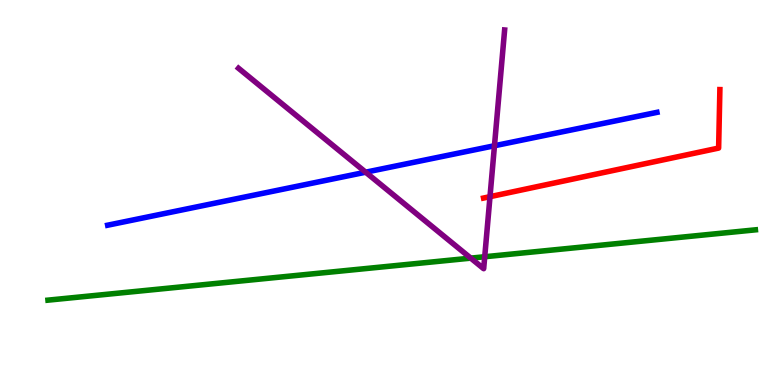[{'lines': ['blue', 'red'], 'intersections': []}, {'lines': ['green', 'red'], 'intersections': []}, {'lines': ['purple', 'red'], 'intersections': [{'x': 6.32, 'y': 4.89}]}, {'lines': ['blue', 'green'], 'intersections': []}, {'lines': ['blue', 'purple'], 'intersections': [{'x': 4.72, 'y': 5.53}, {'x': 6.38, 'y': 6.21}]}, {'lines': ['green', 'purple'], 'intersections': [{'x': 6.07, 'y': 3.3}, {'x': 6.25, 'y': 3.33}]}]